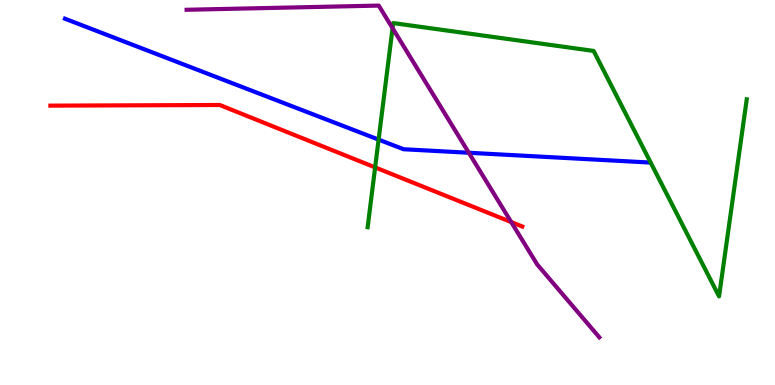[{'lines': ['blue', 'red'], 'intersections': []}, {'lines': ['green', 'red'], 'intersections': [{'x': 4.84, 'y': 5.65}]}, {'lines': ['purple', 'red'], 'intersections': [{'x': 6.6, 'y': 4.23}]}, {'lines': ['blue', 'green'], 'intersections': [{'x': 4.89, 'y': 6.37}]}, {'lines': ['blue', 'purple'], 'intersections': [{'x': 6.05, 'y': 6.03}]}, {'lines': ['green', 'purple'], 'intersections': [{'x': 5.07, 'y': 9.27}]}]